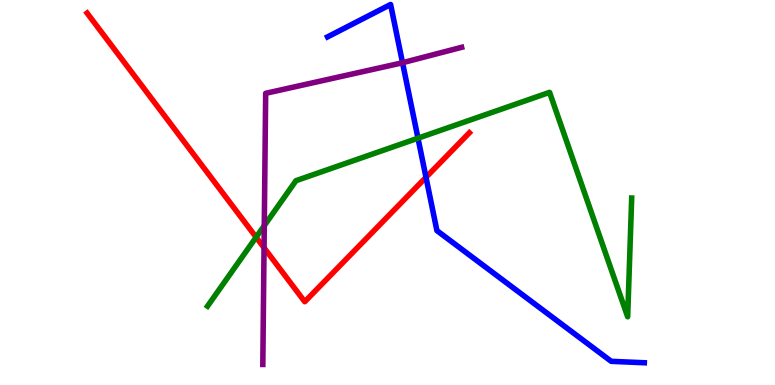[{'lines': ['blue', 'red'], 'intersections': [{'x': 5.5, 'y': 5.39}]}, {'lines': ['green', 'red'], 'intersections': [{'x': 3.3, 'y': 3.84}]}, {'lines': ['purple', 'red'], 'intersections': [{'x': 3.41, 'y': 3.57}]}, {'lines': ['blue', 'green'], 'intersections': [{'x': 5.39, 'y': 6.41}]}, {'lines': ['blue', 'purple'], 'intersections': [{'x': 5.19, 'y': 8.37}]}, {'lines': ['green', 'purple'], 'intersections': [{'x': 3.41, 'y': 4.14}]}]